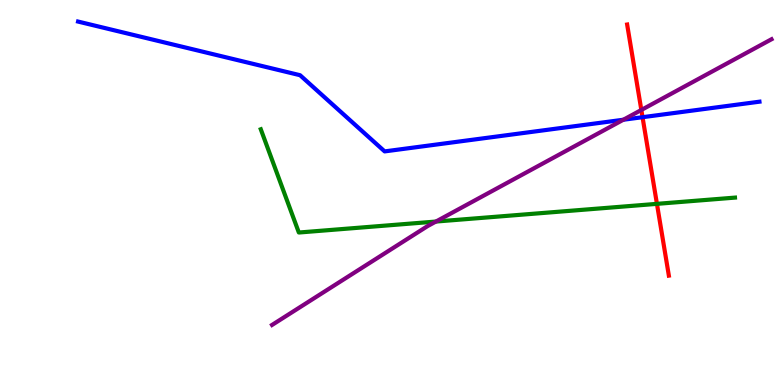[{'lines': ['blue', 'red'], 'intersections': [{'x': 8.29, 'y': 6.96}]}, {'lines': ['green', 'red'], 'intersections': [{'x': 8.48, 'y': 4.71}]}, {'lines': ['purple', 'red'], 'intersections': [{'x': 8.28, 'y': 7.14}]}, {'lines': ['blue', 'green'], 'intersections': []}, {'lines': ['blue', 'purple'], 'intersections': [{'x': 8.04, 'y': 6.89}]}, {'lines': ['green', 'purple'], 'intersections': [{'x': 5.63, 'y': 4.25}]}]